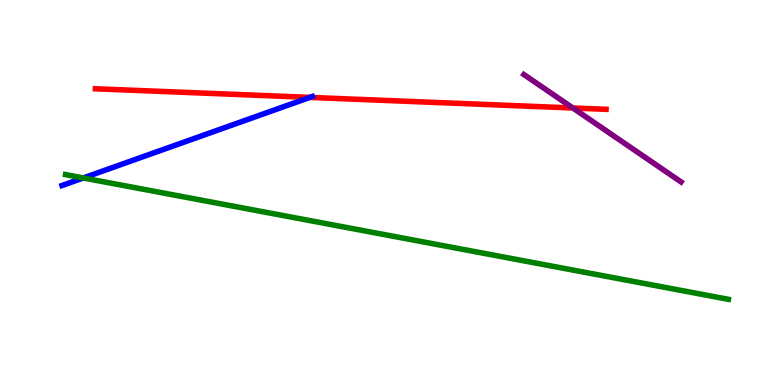[{'lines': ['blue', 'red'], 'intersections': [{'x': 4.0, 'y': 7.47}]}, {'lines': ['green', 'red'], 'intersections': []}, {'lines': ['purple', 'red'], 'intersections': [{'x': 7.39, 'y': 7.2}]}, {'lines': ['blue', 'green'], 'intersections': [{'x': 1.07, 'y': 5.38}]}, {'lines': ['blue', 'purple'], 'intersections': []}, {'lines': ['green', 'purple'], 'intersections': []}]